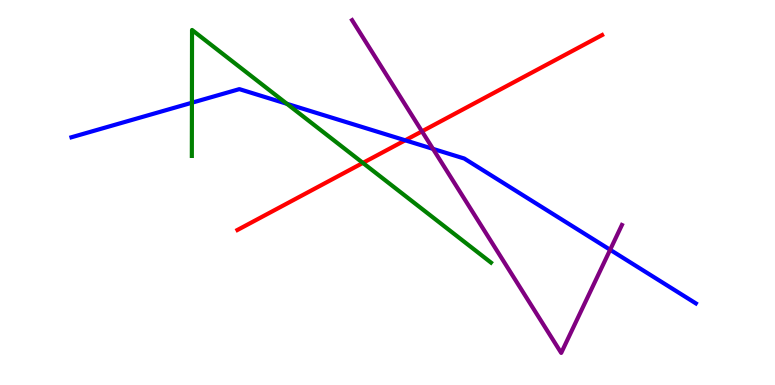[{'lines': ['blue', 'red'], 'intersections': [{'x': 5.23, 'y': 6.36}]}, {'lines': ['green', 'red'], 'intersections': [{'x': 4.68, 'y': 5.77}]}, {'lines': ['purple', 'red'], 'intersections': [{'x': 5.44, 'y': 6.59}]}, {'lines': ['blue', 'green'], 'intersections': [{'x': 2.48, 'y': 7.33}, {'x': 3.7, 'y': 7.3}]}, {'lines': ['blue', 'purple'], 'intersections': [{'x': 5.59, 'y': 6.13}, {'x': 7.87, 'y': 3.51}]}, {'lines': ['green', 'purple'], 'intersections': []}]